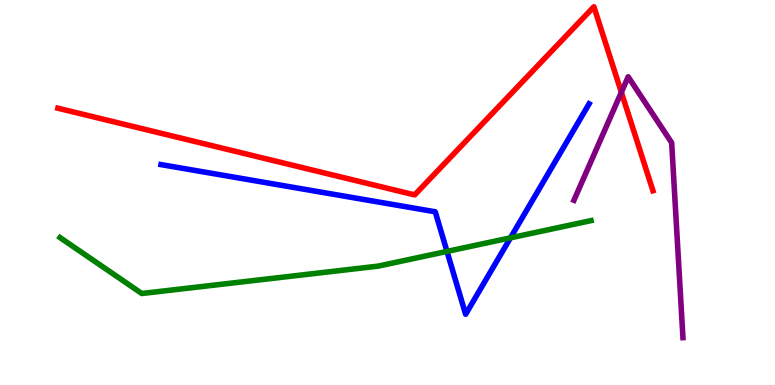[{'lines': ['blue', 'red'], 'intersections': []}, {'lines': ['green', 'red'], 'intersections': []}, {'lines': ['purple', 'red'], 'intersections': [{'x': 8.02, 'y': 7.6}]}, {'lines': ['blue', 'green'], 'intersections': [{'x': 5.77, 'y': 3.47}, {'x': 6.59, 'y': 3.82}]}, {'lines': ['blue', 'purple'], 'intersections': []}, {'lines': ['green', 'purple'], 'intersections': []}]